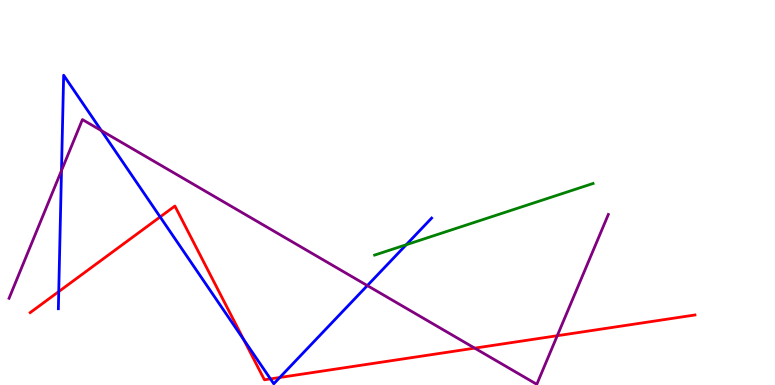[{'lines': ['blue', 'red'], 'intersections': [{'x': 0.758, 'y': 2.43}, {'x': 2.07, 'y': 4.37}, {'x': 3.15, 'y': 1.18}, {'x': 3.49, 'y': 0.159}, {'x': 3.61, 'y': 0.195}]}, {'lines': ['green', 'red'], 'intersections': []}, {'lines': ['purple', 'red'], 'intersections': [{'x': 6.13, 'y': 0.957}, {'x': 7.19, 'y': 1.28}]}, {'lines': ['blue', 'green'], 'intersections': [{'x': 5.24, 'y': 3.64}]}, {'lines': ['blue', 'purple'], 'intersections': [{'x': 0.793, 'y': 5.57}, {'x': 1.31, 'y': 6.61}, {'x': 4.74, 'y': 2.58}]}, {'lines': ['green', 'purple'], 'intersections': []}]